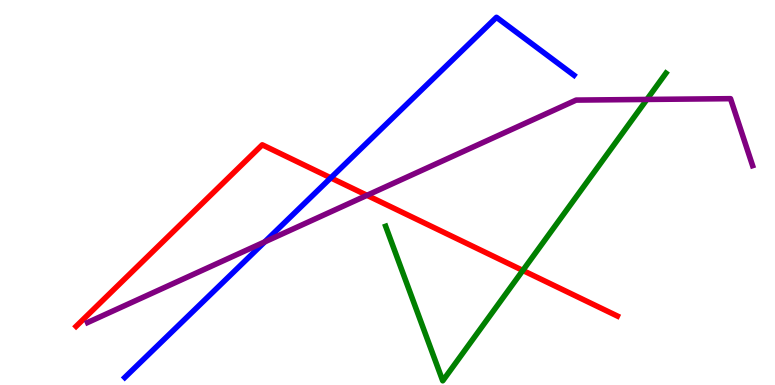[{'lines': ['blue', 'red'], 'intersections': [{'x': 4.27, 'y': 5.38}]}, {'lines': ['green', 'red'], 'intersections': [{'x': 6.75, 'y': 2.98}]}, {'lines': ['purple', 'red'], 'intersections': [{'x': 4.74, 'y': 4.93}]}, {'lines': ['blue', 'green'], 'intersections': []}, {'lines': ['blue', 'purple'], 'intersections': [{'x': 3.42, 'y': 3.72}]}, {'lines': ['green', 'purple'], 'intersections': [{'x': 8.35, 'y': 7.42}]}]